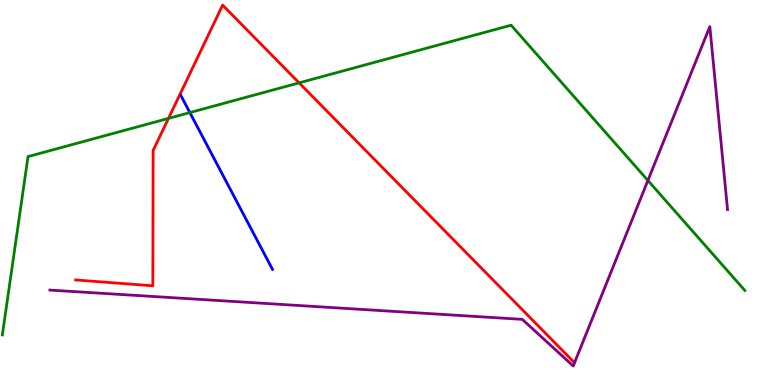[{'lines': ['blue', 'red'], 'intersections': []}, {'lines': ['green', 'red'], 'intersections': [{'x': 2.17, 'y': 6.92}, {'x': 3.86, 'y': 7.85}]}, {'lines': ['purple', 'red'], 'intersections': []}, {'lines': ['blue', 'green'], 'intersections': [{'x': 2.45, 'y': 7.08}]}, {'lines': ['blue', 'purple'], 'intersections': []}, {'lines': ['green', 'purple'], 'intersections': [{'x': 8.36, 'y': 5.31}]}]